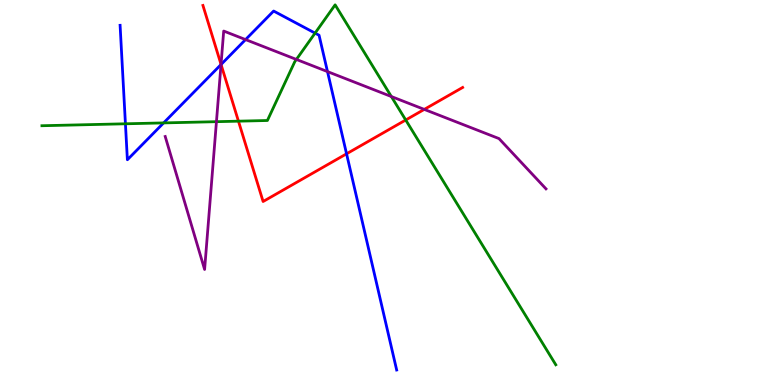[{'lines': ['blue', 'red'], 'intersections': [{'x': 2.85, 'y': 8.32}, {'x': 4.47, 'y': 6.0}]}, {'lines': ['green', 'red'], 'intersections': [{'x': 3.08, 'y': 6.85}, {'x': 5.24, 'y': 6.88}]}, {'lines': ['purple', 'red'], 'intersections': [{'x': 2.85, 'y': 8.33}, {'x': 5.47, 'y': 7.16}]}, {'lines': ['blue', 'green'], 'intersections': [{'x': 1.62, 'y': 6.78}, {'x': 2.11, 'y': 6.81}, {'x': 4.07, 'y': 9.14}]}, {'lines': ['blue', 'purple'], 'intersections': [{'x': 2.85, 'y': 8.32}, {'x': 3.17, 'y': 8.97}, {'x': 4.23, 'y': 8.14}]}, {'lines': ['green', 'purple'], 'intersections': [{'x': 2.79, 'y': 6.84}, {'x': 3.82, 'y': 8.46}, {'x': 5.05, 'y': 7.49}]}]